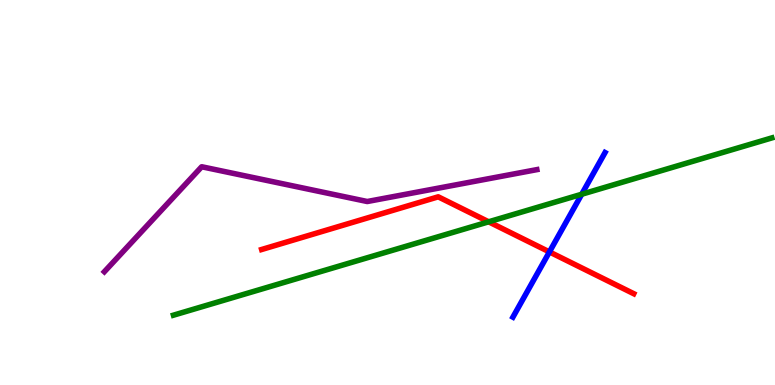[{'lines': ['blue', 'red'], 'intersections': [{'x': 7.09, 'y': 3.46}]}, {'lines': ['green', 'red'], 'intersections': [{'x': 6.31, 'y': 4.24}]}, {'lines': ['purple', 'red'], 'intersections': []}, {'lines': ['blue', 'green'], 'intersections': [{'x': 7.51, 'y': 4.95}]}, {'lines': ['blue', 'purple'], 'intersections': []}, {'lines': ['green', 'purple'], 'intersections': []}]